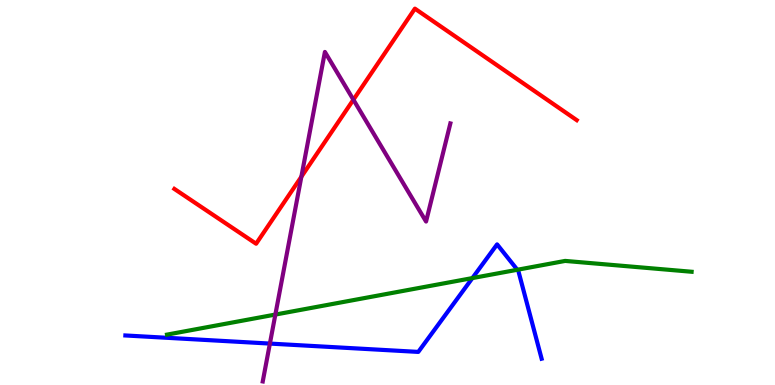[{'lines': ['blue', 'red'], 'intersections': []}, {'lines': ['green', 'red'], 'intersections': []}, {'lines': ['purple', 'red'], 'intersections': [{'x': 3.89, 'y': 5.41}, {'x': 4.56, 'y': 7.41}]}, {'lines': ['blue', 'green'], 'intersections': [{'x': 6.1, 'y': 2.78}, {'x': 6.68, 'y': 2.99}]}, {'lines': ['blue', 'purple'], 'intersections': [{'x': 3.48, 'y': 1.08}]}, {'lines': ['green', 'purple'], 'intersections': [{'x': 3.55, 'y': 1.83}]}]